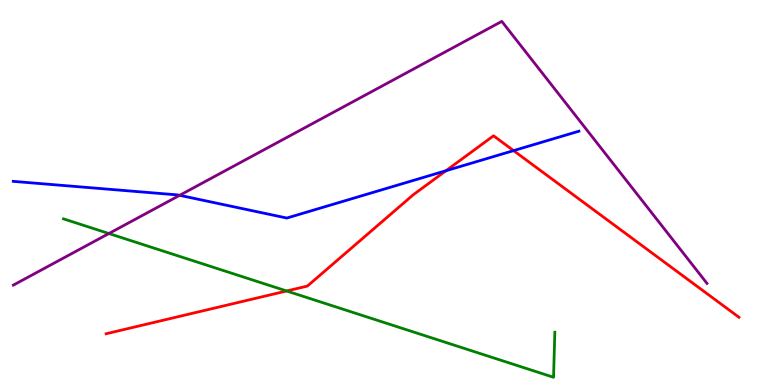[{'lines': ['blue', 'red'], 'intersections': [{'x': 5.75, 'y': 5.57}, {'x': 6.63, 'y': 6.09}]}, {'lines': ['green', 'red'], 'intersections': [{'x': 3.7, 'y': 2.44}]}, {'lines': ['purple', 'red'], 'intersections': []}, {'lines': ['blue', 'green'], 'intersections': []}, {'lines': ['blue', 'purple'], 'intersections': [{'x': 2.32, 'y': 4.93}]}, {'lines': ['green', 'purple'], 'intersections': [{'x': 1.41, 'y': 3.93}]}]